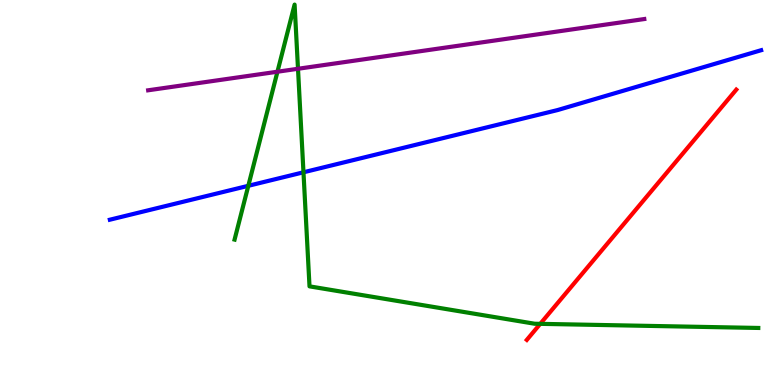[{'lines': ['blue', 'red'], 'intersections': []}, {'lines': ['green', 'red'], 'intersections': [{'x': 6.97, 'y': 1.59}]}, {'lines': ['purple', 'red'], 'intersections': []}, {'lines': ['blue', 'green'], 'intersections': [{'x': 3.2, 'y': 5.17}, {'x': 3.92, 'y': 5.52}]}, {'lines': ['blue', 'purple'], 'intersections': []}, {'lines': ['green', 'purple'], 'intersections': [{'x': 3.58, 'y': 8.14}, {'x': 3.85, 'y': 8.21}]}]